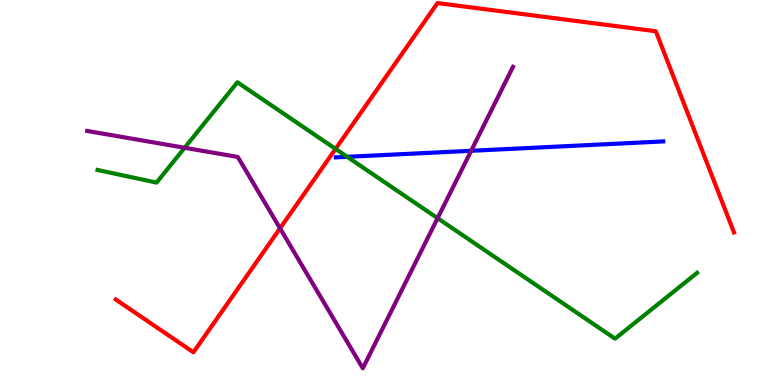[{'lines': ['blue', 'red'], 'intersections': []}, {'lines': ['green', 'red'], 'intersections': [{'x': 4.33, 'y': 6.13}]}, {'lines': ['purple', 'red'], 'intersections': [{'x': 3.61, 'y': 4.07}]}, {'lines': ['blue', 'green'], 'intersections': [{'x': 4.48, 'y': 5.93}]}, {'lines': ['blue', 'purple'], 'intersections': [{'x': 6.08, 'y': 6.08}]}, {'lines': ['green', 'purple'], 'intersections': [{'x': 2.38, 'y': 6.16}, {'x': 5.65, 'y': 4.33}]}]